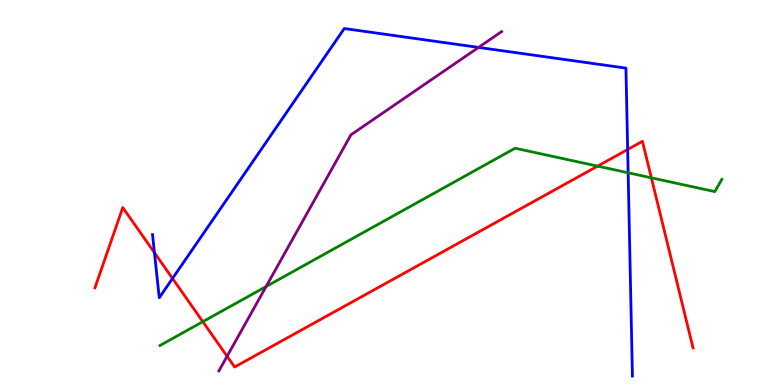[{'lines': ['blue', 'red'], 'intersections': [{'x': 1.99, 'y': 3.44}, {'x': 2.23, 'y': 2.77}, {'x': 8.1, 'y': 6.12}]}, {'lines': ['green', 'red'], 'intersections': [{'x': 2.62, 'y': 1.64}, {'x': 7.71, 'y': 5.68}, {'x': 8.4, 'y': 5.38}]}, {'lines': ['purple', 'red'], 'intersections': [{'x': 2.93, 'y': 0.746}]}, {'lines': ['blue', 'green'], 'intersections': [{'x': 8.11, 'y': 5.51}]}, {'lines': ['blue', 'purple'], 'intersections': [{'x': 6.17, 'y': 8.77}]}, {'lines': ['green', 'purple'], 'intersections': [{'x': 3.43, 'y': 2.56}]}]